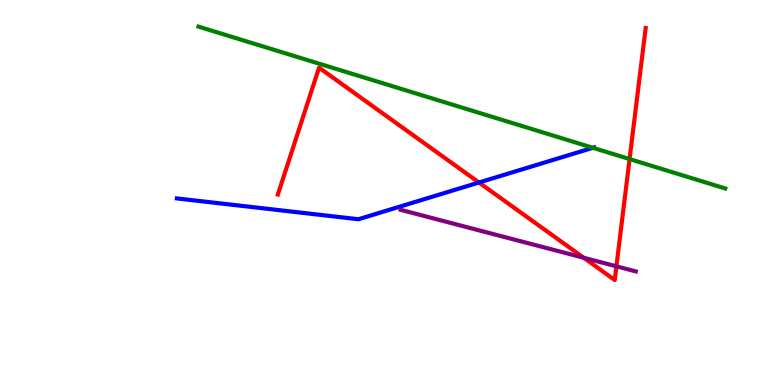[{'lines': ['blue', 'red'], 'intersections': [{'x': 6.18, 'y': 5.26}]}, {'lines': ['green', 'red'], 'intersections': [{'x': 8.12, 'y': 5.87}]}, {'lines': ['purple', 'red'], 'intersections': [{'x': 7.53, 'y': 3.3}, {'x': 7.95, 'y': 3.08}]}, {'lines': ['blue', 'green'], 'intersections': [{'x': 7.65, 'y': 6.16}]}, {'lines': ['blue', 'purple'], 'intersections': []}, {'lines': ['green', 'purple'], 'intersections': []}]